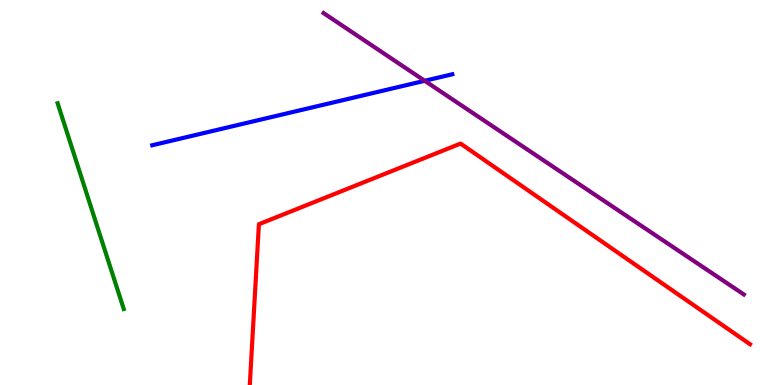[{'lines': ['blue', 'red'], 'intersections': []}, {'lines': ['green', 'red'], 'intersections': []}, {'lines': ['purple', 'red'], 'intersections': []}, {'lines': ['blue', 'green'], 'intersections': []}, {'lines': ['blue', 'purple'], 'intersections': [{'x': 5.48, 'y': 7.9}]}, {'lines': ['green', 'purple'], 'intersections': []}]